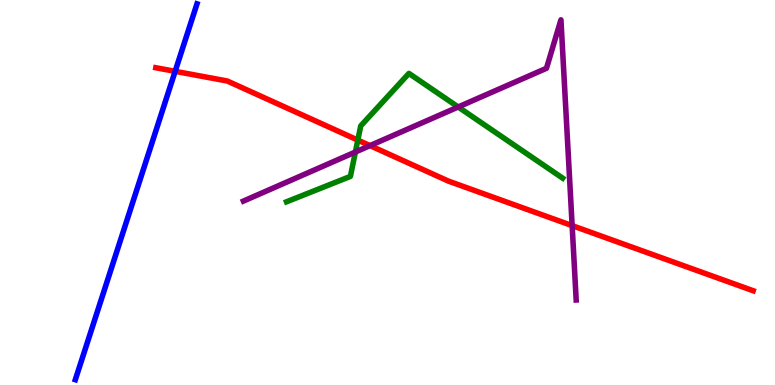[{'lines': ['blue', 'red'], 'intersections': [{'x': 2.26, 'y': 8.15}]}, {'lines': ['green', 'red'], 'intersections': [{'x': 4.62, 'y': 6.36}]}, {'lines': ['purple', 'red'], 'intersections': [{'x': 4.77, 'y': 6.22}, {'x': 7.38, 'y': 4.14}]}, {'lines': ['blue', 'green'], 'intersections': []}, {'lines': ['blue', 'purple'], 'intersections': []}, {'lines': ['green', 'purple'], 'intersections': [{'x': 4.59, 'y': 6.05}, {'x': 5.91, 'y': 7.22}]}]